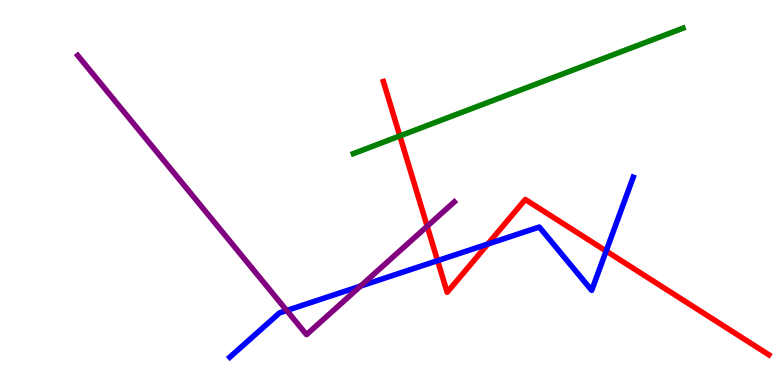[{'lines': ['blue', 'red'], 'intersections': [{'x': 5.65, 'y': 3.23}, {'x': 6.29, 'y': 3.66}, {'x': 7.82, 'y': 3.48}]}, {'lines': ['green', 'red'], 'intersections': [{'x': 5.16, 'y': 6.47}]}, {'lines': ['purple', 'red'], 'intersections': [{'x': 5.51, 'y': 4.12}]}, {'lines': ['blue', 'green'], 'intersections': []}, {'lines': ['blue', 'purple'], 'intersections': [{'x': 3.7, 'y': 1.94}, {'x': 4.65, 'y': 2.57}]}, {'lines': ['green', 'purple'], 'intersections': []}]